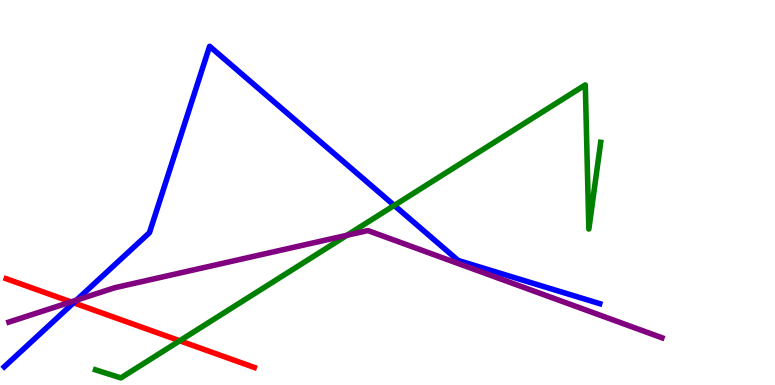[{'lines': ['blue', 'red'], 'intersections': [{'x': 0.949, 'y': 2.14}]}, {'lines': ['green', 'red'], 'intersections': [{'x': 2.32, 'y': 1.15}]}, {'lines': ['purple', 'red'], 'intersections': [{'x': 0.917, 'y': 2.16}]}, {'lines': ['blue', 'green'], 'intersections': [{'x': 5.09, 'y': 4.66}]}, {'lines': ['blue', 'purple'], 'intersections': [{'x': 0.986, 'y': 2.2}]}, {'lines': ['green', 'purple'], 'intersections': [{'x': 4.48, 'y': 3.89}]}]